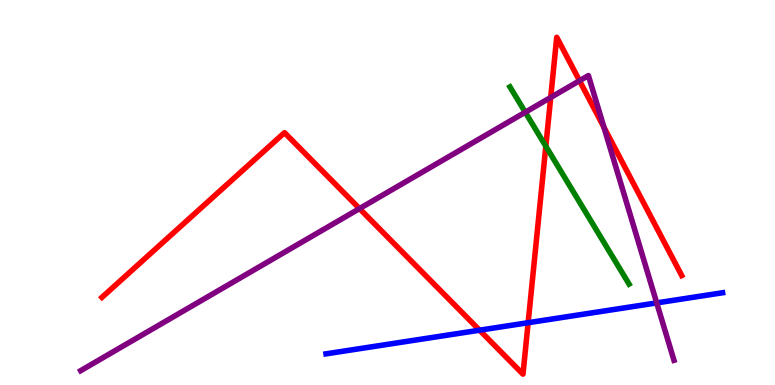[{'lines': ['blue', 'red'], 'intersections': [{'x': 6.19, 'y': 1.42}, {'x': 6.81, 'y': 1.62}]}, {'lines': ['green', 'red'], 'intersections': [{'x': 7.04, 'y': 6.2}]}, {'lines': ['purple', 'red'], 'intersections': [{'x': 4.64, 'y': 4.58}, {'x': 7.11, 'y': 7.47}, {'x': 7.48, 'y': 7.9}, {'x': 7.79, 'y': 6.7}]}, {'lines': ['blue', 'green'], 'intersections': []}, {'lines': ['blue', 'purple'], 'intersections': [{'x': 8.47, 'y': 2.13}]}, {'lines': ['green', 'purple'], 'intersections': [{'x': 6.78, 'y': 7.08}]}]